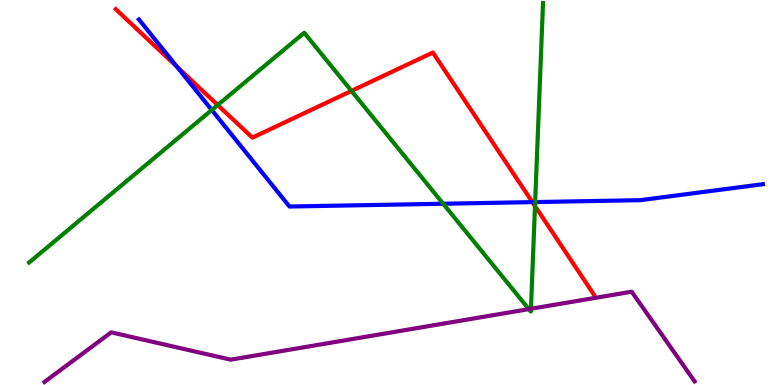[{'lines': ['blue', 'red'], 'intersections': [{'x': 2.28, 'y': 8.27}, {'x': 6.87, 'y': 4.75}]}, {'lines': ['green', 'red'], 'intersections': [{'x': 2.81, 'y': 7.27}, {'x': 4.54, 'y': 7.64}, {'x': 6.9, 'y': 4.65}]}, {'lines': ['purple', 'red'], 'intersections': []}, {'lines': ['blue', 'green'], 'intersections': [{'x': 2.73, 'y': 7.14}, {'x': 5.72, 'y': 4.71}, {'x': 6.91, 'y': 4.75}]}, {'lines': ['blue', 'purple'], 'intersections': []}, {'lines': ['green', 'purple'], 'intersections': [{'x': 6.82, 'y': 1.97}, {'x': 6.85, 'y': 1.98}]}]